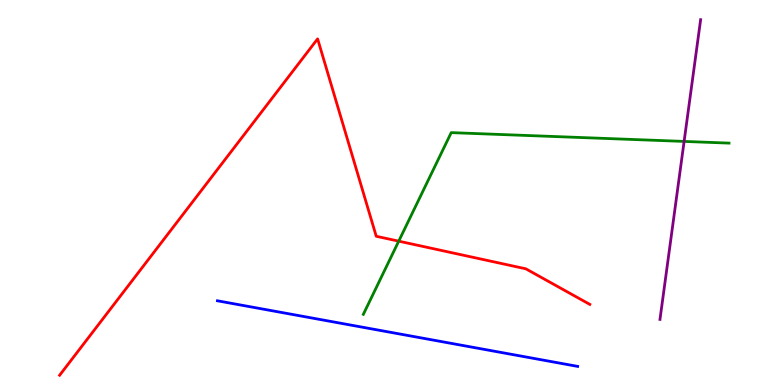[{'lines': ['blue', 'red'], 'intersections': []}, {'lines': ['green', 'red'], 'intersections': [{'x': 5.14, 'y': 3.74}]}, {'lines': ['purple', 'red'], 'intersections': []}, {'lines': ['blue', 'green'], 'intersections': []}, {'lines': ['blue', 'purple'], 'intersections': []}, {'lines': ['green', 'purple'], 'intersections': [{'x': 8.83, 'y': 6.33}]}]